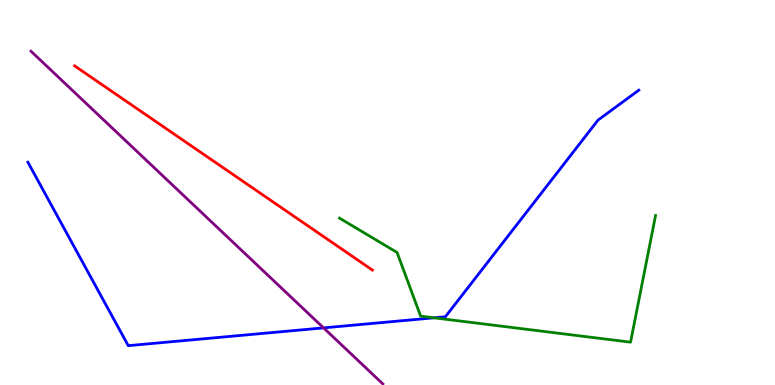[{'lines': ['blue', 'red'], 'intersections': []}, {'lines': ['green', 'red'], 'intersections': []}, {'lines': ['purple', 'red'], 'intersections': []}, {'lines': ['blue', 'green'], 'intersections': [{'x': 5.6, 'y': 1.75}]}, {'lines': ['blue', 'purple'], 'intersections': [{'x': 4.18, 'y': 1.48}]}, {'lines': ['green', 'purple'], 'intersections': []}]